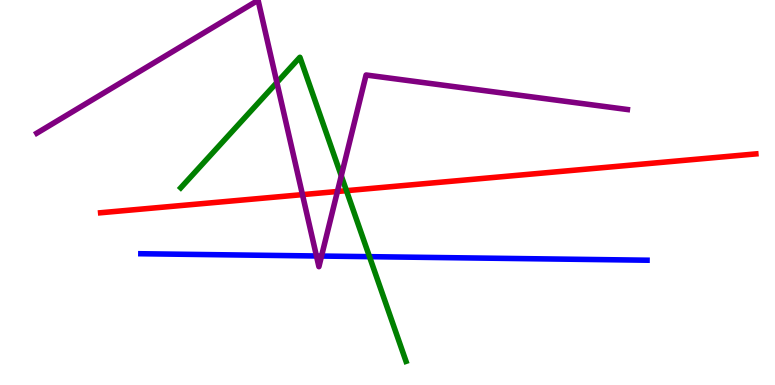[{'lines': ['blue', 'red'], 'intersections': []}, {'lines': ['green', 'red'], 'intersections': [{'x': 4.47, 'y': 5.05}]}, {'lines': ['purple', 'red'], 'intersections': [{'x': 3.9, 'y': 4.94}, {'x': 4.35, 'y': 5.03}]}, {'lines': ['blue', 'green'], 'intersections': [{'x': 4.77, 'y': 3.33}]}, {'lines': ['blue', 'purple'], 'intersections': [{'x': 4.08, 'y': 3.35}, {'x': 4.15, 'y': 3.35}]}, {'lines': ['green', 'purple'], 'intersections': [{'x': 3.57, 'y': 7.86}, {'x': 4.4, 'y': 5.43}]}]